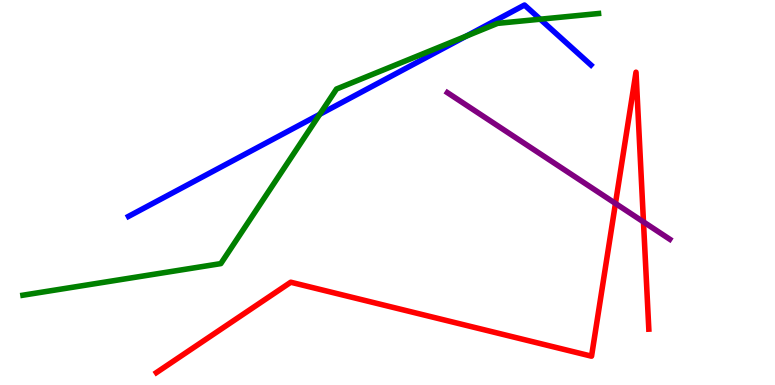[{'lines': ['blue', 'red'], 'intersections': []}, {'lines': ['green', 'red'], 'intersections': []}, {'lines': ['purple', 'red'], 'intersections': [{'x': 7.94, 'y': 4.72}, {'x': 8.3, 'y': 4.24}]}, {'lines': ['blue', 'green'], 'intersections': [{'x': 4.13, 'y': 7.03}, {'x': 6.02, 'y': 9.06}, {'x': 6.97, 'y': 9.5}]}, {'lines': ['blue', 'purple'], 'intersections': []}, {'lines': ['green', 'purple'], 'intersections': []}]